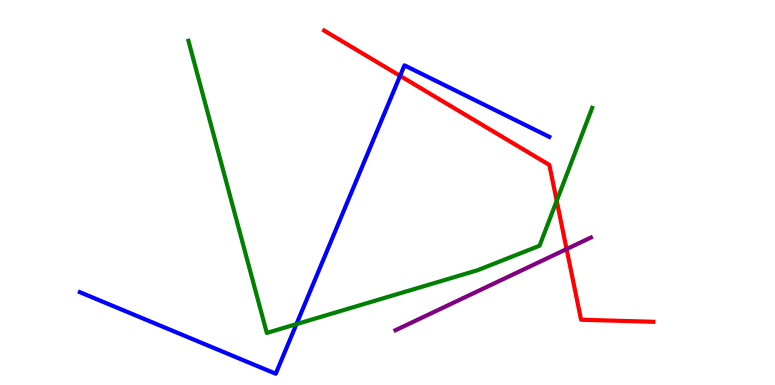[{'lines': ['blue', 'red'], 'intersections': [{'x': 5.16, 'y': 8.03}]}, {'lines': ['green', 'red'], 'intersections': [{'x': 7.18, 'y': 4.78}]}, {'lines': ['purple', 'red'], 'intersections': [{'x': 7.31, 'y': 3.53}]}, {'lines': ['blue', 'green'], 'intersections': [{'x': 3.83, 'y': 1.58}]}, {'lines': ['blue', 'purple'], 'intersections': []}, {'lines': ['green', 'purple'], 'intersections': []}]